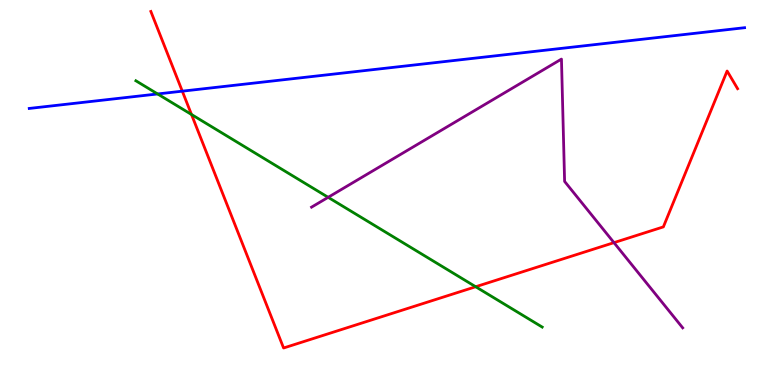[{'lines': ['blue', 'red'], 'intersections': [{'x': 2.35, 'y': 7.63}]}, {'lines': ['green', 'red'], 'intersections': [{'x': 2.47, 'y': 7.03}, {'x': 6.14, 'y': 2.55}]}, {'lines': ['purple', 'red'], 'intersections': [{'x': 7.92, 'y': 3.7}]}, {'lines': ['blue', 'green'], 'intersections': [{'x': 2.03, 'y': 7.56}]}, {'lines': ['blue', 'purple'], 'intersections': []}, {'lines': ['green', 'purple'], 'intersections': [{'x': 4.23, 'y': 4.87}]}]